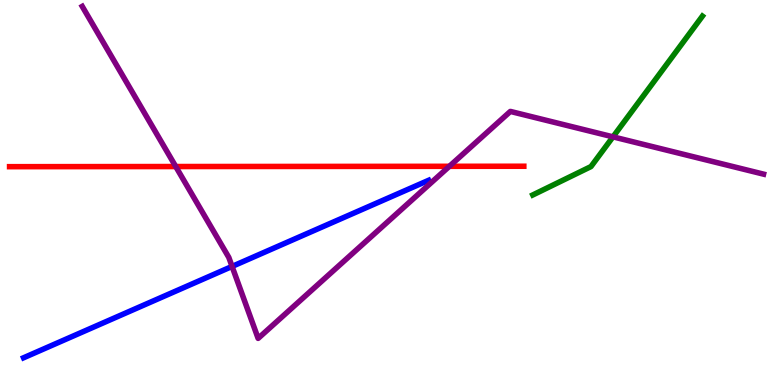[{'lines': ['blue', 'red'], 'intersections': []}, {'lines': ['green', 'red'], 'intersections': []}, {'lines': ['purple', 'red'], 'intersections': [{'x': 2.27, 'y': 5.67}, {'x': 5.8, 'y': 5.68}]}, {'lines': ['blue', 'green'], 'intersections': []}, {'lines': ['blue', 'purple'], 'intersections': [{'x': 2.99, 'y': 3.08}]}, {'lines': ['green', 'purple'], 'intersections': [{'x': 7.91, 'y': 6.45}]}]